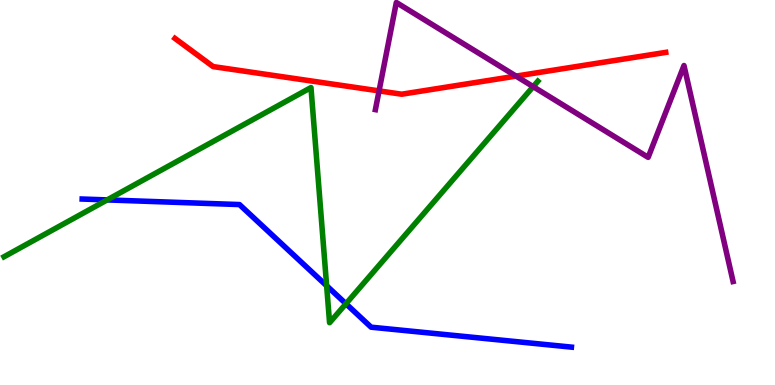[{'lines': ['blue', 'red'], 'intersections': []}, {'lines': ['green', 'red'], 'intersections': []}, {'lines': ['purple', 'red'], 'intersections': [{'x': 4.89, 'y': 7.64}, {'x': 6.66, 'y': 8.02}]}, {'lines': ['blue', 'green'], 'intersections': [{'x': 1.38, 'y': 4.81}, {'x': 4.21, 'y': 2.58}, {'x': 4.46, 'y': 2.11}]}, {'lines': ['blue', 'purple'], 'intersections': []}, {'lines': ['green', 'purple'], 'intersections': [{'x': 6.88, 'y': 7.75}]}]